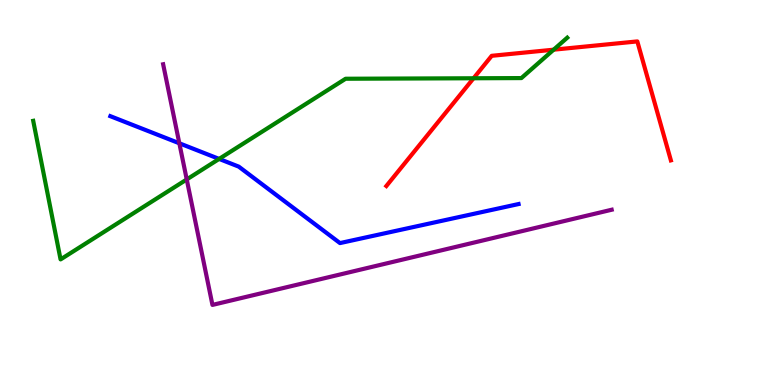[{'lines': ['blue', 'red'], 'intersections': []}, {'lines': ['green', 'red'], 'intersections': [{'x': 6.11, 'y': 7.97}, {'x': 7.14, 'y': 8.71}]}, {'lines': ['purple', 'red'], 'intersections': []}, {'lines': ['blue', 'green'], 'intersections': [{'x': 2.83, 'y': 5.87}]}, {'lines': ['blue', 'purple'], 'intersections': [{'x': 2.31, 'y': 6.28}]}, {'lines': ['green', 'purple'], 'intersections': [{'x': 2.41, 'y': 5.34}]}]